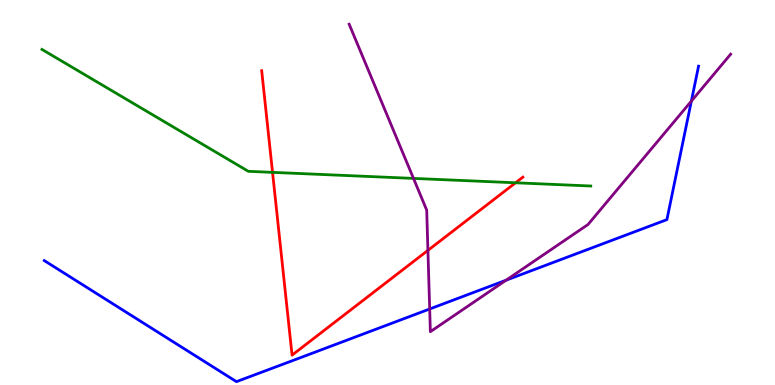[{'lines': ['blue', 'red'], 'intersections': []}, {'lines': ['green', 'red'], 'intersections': [{'x': 3.52, 'y': 5.52}, {'x': 6.65, 'y': 5.25}]}, {'lines': ['purple', 'red'], 'intersections': [{'x': 5.52, 'y': 3.5}]}, {'lines': ['blue', 'green'], 'intersections': []}, {'lines': ['blue', 'purple'], 'intersections': [{'x': 5.54, 'y': 1.97}, {'x': 6.53, 'y': 2.72}, {'x': 8.92, 'y': 7.37}]}, {'lines': ['green', 'purple'], 'intersections': [{'x': 5.34, 'y': 5.37}]}]